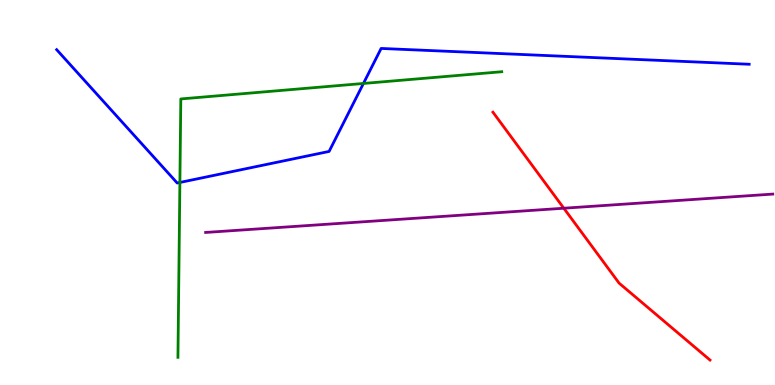[{'lines': ['blue', 'red'], 'intersections': []}, {'lines': ['green', 'red'], 'intersections': []}, {'lines': ['purple', 'red'], 'intersections': [{'x': 7.27, 'y': 4.59}]}, {'lines': ['blue', 'green'], 'intersections': [{'x': 2.32, 'y': 5.26}, {'x': 4.69, 'y': 7.83}]}, {'lines': ['blue', 'purple'], 'intersections': []}, {'lines': ['green', 'purple'], 'intersections': []}]